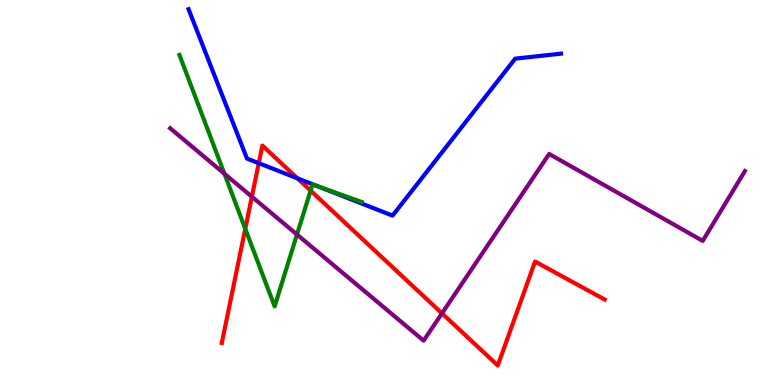[{'lines': ['blue', 'red'], 'intersections': [{'x': 3.34, 'y': 5.76}, {'x': 3.84, 'y': 5.37}]}, {'lines': ['green', 'red'], 'intersections': [{'x': 3.16, 'y': 4.06}, {'x': 4.01, 'y': 5.05}]}, {'lines': ['purple', 'red'], 'intersections': [{'x': 3.25, 'y': 4.89}, {'x': 5.7, 'y': 1.86}]}, {'lines': ['blue', 'green'], 'intersections': [{'x': 4.1, 'y': 5.16}]}, {'lines': ['blue', 'purple'], 'intersections': []}, {'lines': ['green', 'purple'], 'intersections': [{'x': 2.9, 'y': 5.49}, {'x': 3.83, 'y': 3.91}]}]